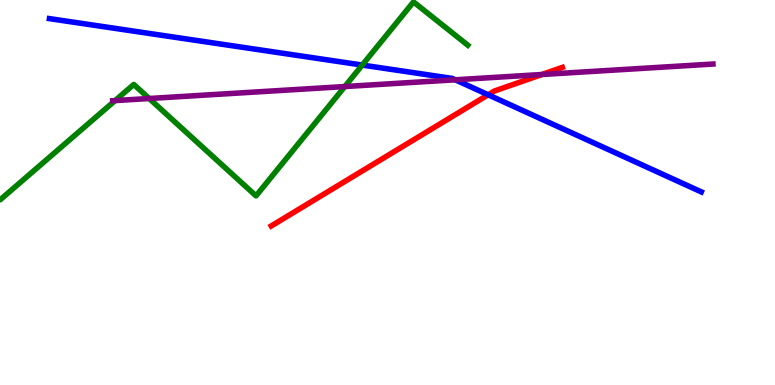[{'lines': ['blue', 'red'], 'intersections': [{'x': 6.3, 'y': 7.54}]}, {'lines': ['green', 'red'], 'intersections': []}, {'lines': ['purple', 'red'], 'intersections': [{'x': 6.99, 'y': 8.06}]}, {'lines': ['blue', 'green'], 'intersections': [{'x': 4.67, 'y': 8.31}]}, {'lines': ['blue', 'purple'], 'intersections': [{'x': 5.87, 'y': 7.93}]}, {'lines': ['green', 'purple'], 'intersections': [{'x': 1.49, 'y': 7.39}, {'x': 1.92, 'y': 7.44}, {'x': 4.45, 'y': 7.75}]}]